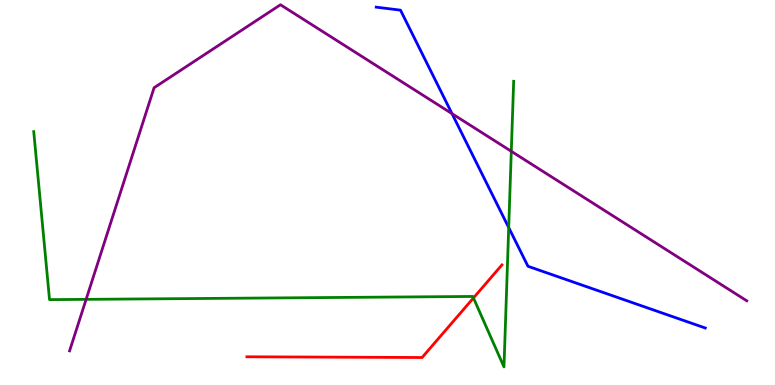[{'lines': ['blue', 'red'], 'intersections': []}, {'lines': ['green', 'red'], 'intersections': [{'x': 6.11, 'y': 2.26}]}, {'lines': ['purple', 'red'], 'intersections': []}, {'lines': ['blue', 'green'], 'intersections': [{'x': 6.56, 'y': 4.09}]}, {'lines': ['blue', 'purple'], 'intersections': [{'x': 5.83, 'y': 7.05}]}, {'lines': ['green', 'purple'], 'intersections': [{'x': 1.11, 'y': 2.22}, {'x': 6.6, 'y': 6.07}]}]